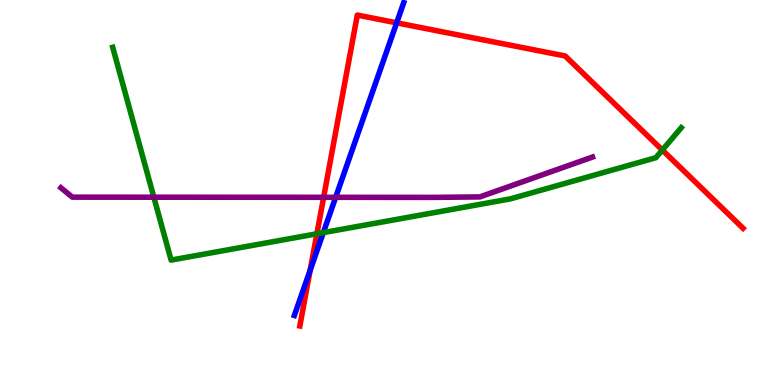[{'lines': ['blue', 'red'], 'intersections': [{'x': 4.0, 'y': 2.98}, {'x': 5.12, 'y': 9.41}]}, {'lines': ['green', 'red'], 'intersections': [{'x': 4.09, 'y': 3.93}, {'x': 8.55, 'y': 6.1}]}, {'lines': ['purple', 'red'], 'intersections': [{'x': 4.18, 'y': 4.88}]}, {'lines': ['blue', 'green'], 'intersections': [{'x': 4.17, 'y': 3.96}]}, {'lines': ['blue', 'purple'], 'intersections': [{'x': 4.33, 'y': 4.87}]}, {'lines': ['green', 'purple'], 'intersections': [{'x': 1.99, 'y': 4.88}]}]